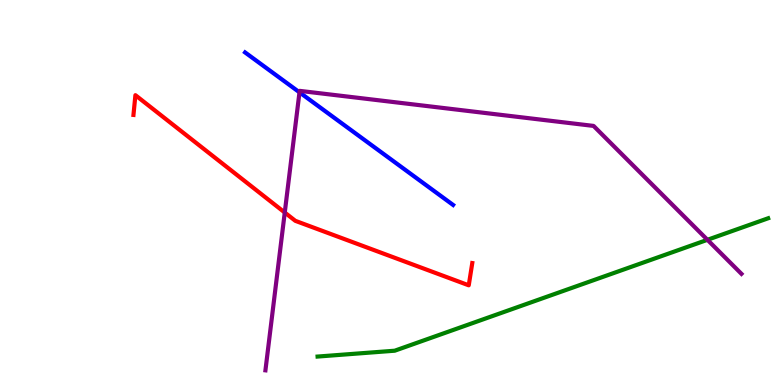[{'lines': ['blue', 'red'], 'intersections': []}, {'lines': ['green', 'red'], 'intersections': []}, {'lines': ['purple', 'red'], 'intersections': [{'x': 3.67, 'y': 4.48}]}, {'lines': ['blue', 'green'], 'intersections': []}, {'lines': ['blue', 'purple'], 'intersections': [{'x': 3.86, 'y': 7.6}]}, {'lines': ['green', 'purple'], 'intersections': [{'x': 9.13, 'y': 3.77}]}]